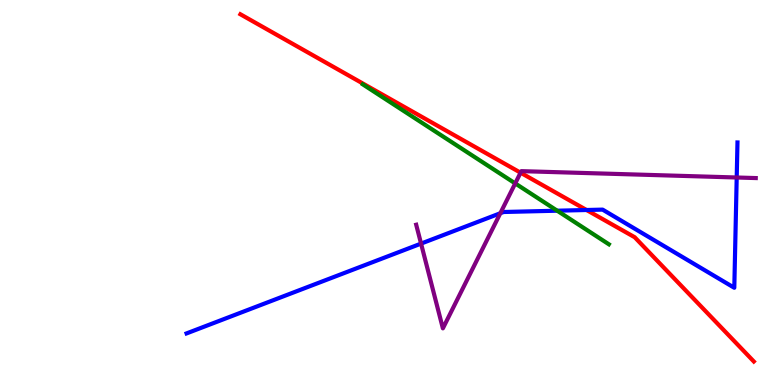[{'lines': ['blue', 'red'], 'intersections': [{'x': 7.57, 'y': 4.55}]}, {'lines': ['green', 'red'], 'intersections': []}, {'lines': ['purple', 'red'], 'intersections': [{'x': 6.72, 'y': 5.51}]}, {'lines': ['blue', 'green'], 'intersections': [{'x': 7.19, 'y': 4.53}]}, {'lines': ['blue', 'purple'], 'intersections': [{'x': 5.43, 'y': 3.67}, {'x': 6.46, 'y': 4.46}, {'x': 9.51, 'y': 5.39}]}, {'lines': ['green', 'purple'], 'intersections': [{'x': 6.65, 'y': 5.24}]}]